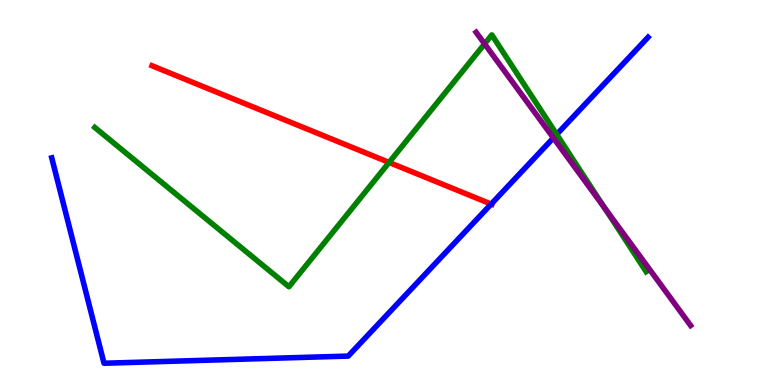[{'lines': ['blue', 'red'], 'intersections': [{'x': 6.34, 'y': 4.7}]}, {'lines': ['green', 'red'], 'intersections': [{'x': 5.02, 'y': 5.78}]}, {'lines': ['purple', 'red'], 'intersections': []}, {'lines': ['blue', 'green'], 'intersections': [{'x': 7.18, 'y': 6.51}]}, {'lines': ['blue', 'purple'], 'intersections': [{'x': 7.14, 'y': 6.42}]}, {'lines': ['green', 'purple'], 'intersections': [{'x': 6.25, 'y': 8.86}, {'x': 7.8, 'y': 4.6}]}]